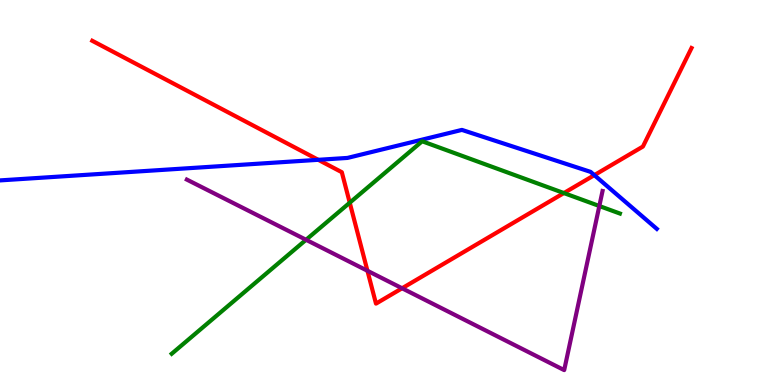[{'lines': ['blue', 'red'], 'intersections': [{'x': 4.11, 'y': 5.85}, {'x': 7.67, 'y': 5.45}]}, {'lines': ['green', 'red'], 'intersections': [{'x': 4.51, 'y': 4.73}, {'x': 7.28, 'y': 4.99}]}, {'lines': ['purple', 'red'], 'intersections': [{'x': 4.74, 'y': 2.97}, {'x': 5.19, 'y': 2.51}]}, {'lines': ['blue', 'green'], 'intersections': []}, {'lines': ['blue', 'purple'], 'intersections': []}, {'lines': ['green', 'purple'], 'intersections': [{'x': 3.95, 'y': 3.77}, {'x': 7.73, 'y': 4.65}]}]